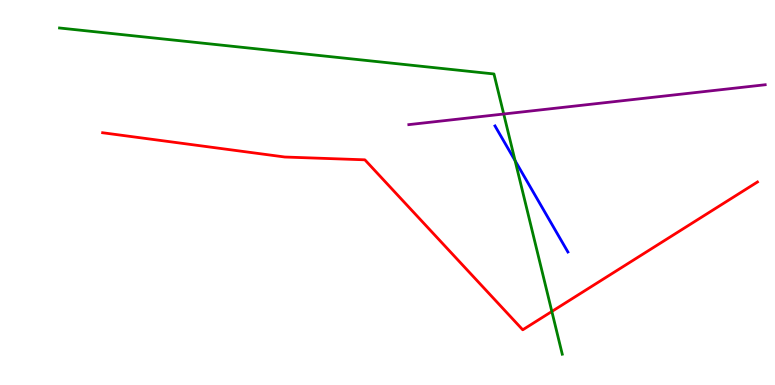[{'lines': ['blue', 'red'], 'intersections': []}, {'lines': ['green', 'red'], 'intersections': [{'x': 7.12, 'y': 1.91}]}, {'lines': ['purple', 'red'], 'intersections': []}, {'lines': ['blue', 'green'], 'intersections': [{'x': 6.65, 'y': 5.83}]}, {'lines': ['blue', 'purple'], 'intersections': []}, {'lines': ['green', 'purple'], 'intersections': [{'x': 6.5, 'y': 7.04}]}]